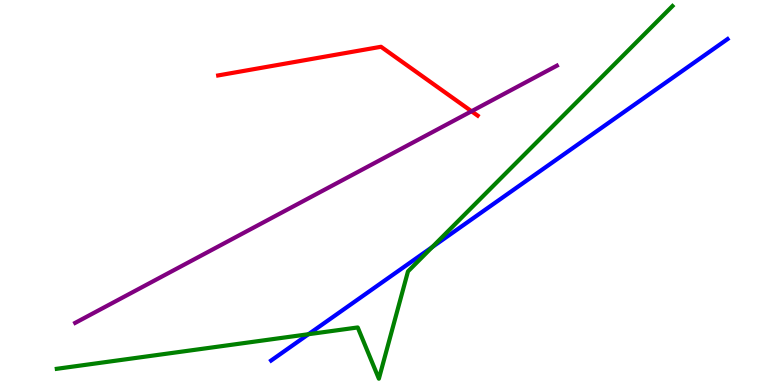[{'lines': ['blue', 'red'], 'intersections': []}, {'lines': ['green', 'red'], 'intersections': []}, {'lines': ['purple', 'red'], 'intersections': [{'x': 6.08, 'y': 7.11}]}, {'lines': ['blue', 'green'], 'intersections': [{'x': 3.98, 'y': 1.32}, {'x': 5.58, 'y': 3.58}]}, {'lines': ['blue', 'purple'], 'intersections': []}, {'lines': ['green', 'purple'], 'intersections': []}]